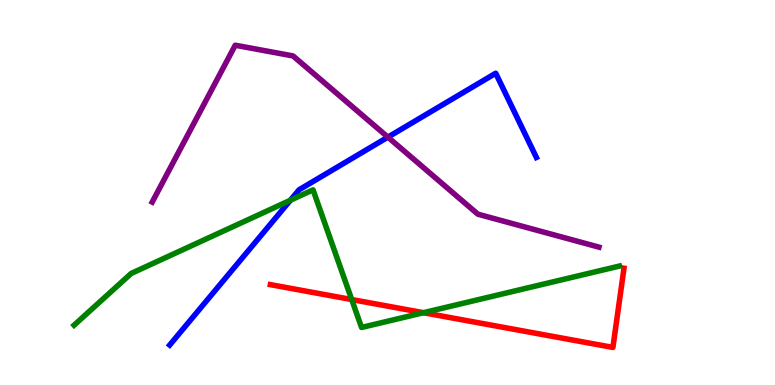[{'lines': ['blue', 'red'], 'intersections': []}, {'lines': ['green', 'red'], 'intersections': [{'x': 4.54, 'y': 2.22}, {'x': 5.46, 'y': 1.88}]}, {'lines': ['purple', 'red'], 'intersections': []}, {'lines': ['blue', 'green'], 'intersections': [{'x': 3.75, 'y': 4.8}]}, {'lines': ['blue', 'purple'], 'intersections': [{'x': 5.01, 'y': 6.44}]}, {'lines': ['green', 'purple'], 'intersections': []}]